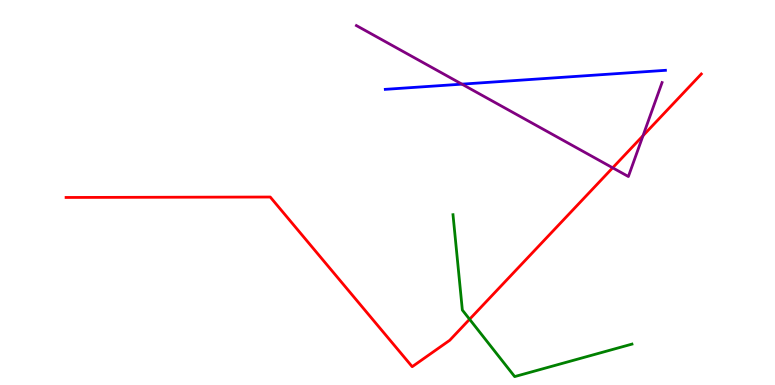[{'lines': ['blue', 'red'], 'intersections': []}, {'lines': ['green', 'red'], 'intersections': [{'x': 6.06, 'y': 1.71}]}, {'lines': ['purple', 'red'], 'intersections': [{'x': 7.91, 'y': 5.64}, {'x': 8.3, 'y': 6.47}]}, {'lines': ['blue', 'green'], 'intersections': []}, {'lines': ['blue', 'purple'], 'intersections': [{'x': 5.96, 'y': 7.81}]}, {'lines': ['green', 'purple'], 'intersections': []}]